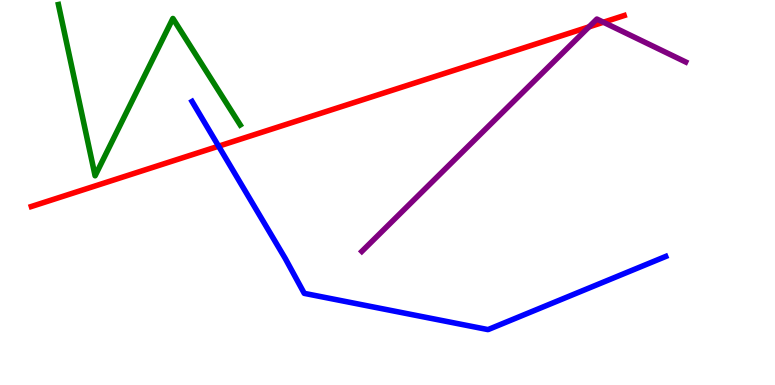[{'lines': ['blue', 'red'], 'intersections': [{'x': 2.82, 'y': 6.2}]}, {'lines': ['green', 'red'], 'intersections': []}, {'lines': ['purple', 'red'], 'intersections': [{'x': 7.6, 'y': 9.3}, {'x': 7.79, 'y': 9.42}]}, {'lines': ['blue', 'green'], 'intersections': []}, {'lines': ['blue', 'purple'], 'intersections': []}, {'lines': ['green', 'purple'], 'intersections': []}]